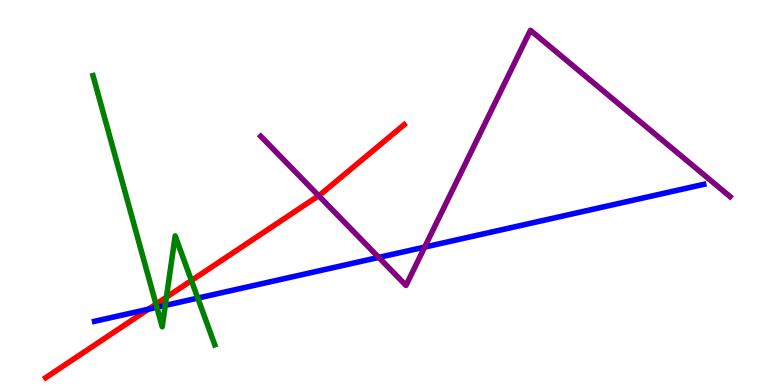[{'lines': ['blue', 'red'], 'intersections': [{'x': 1.92, 'y': 1.97}]}, {'lines': ['green', 'red'], 'intersections': [{'x': 2.01, 'y': 2.1}, {'x': 2.15, 'y': 2.28}, {'x': 2.47, 'y': 2.71}]}, {'lines': ['purple', 'red'], 'intersections': [{'x': 4.11, 'y': 4.92}]}, {'lines': ['blue', 'green'], 'intersections': [{'x': 2.02, 'y': 2.02}, {'x': 2.13, 'y': 2.07}, {'x': 2.55, 'y': 2.26}]}, {'lines': ['blue', 'purple'], 'intersections': [{'x': 4.89, 'y': 3.31}, {'x': 5.48, 'y': 3.58}]}, {'lines': ['green', 'purple'], 'intersections': []}]